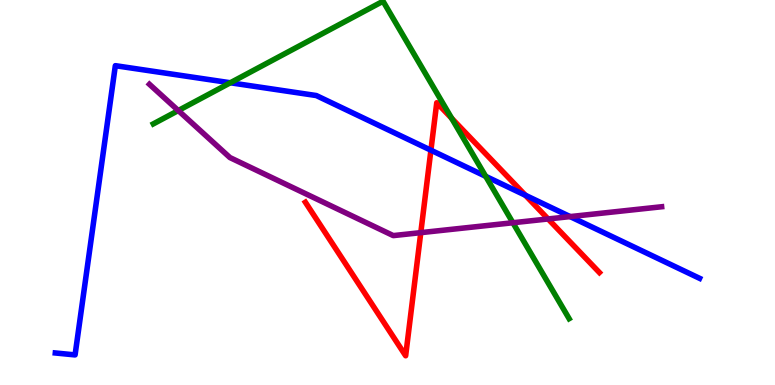[{'lines': ['blue', 'red'], 'intersections': [{'x': 5.56, 'y': 6.1}, {'x': 6.78, 'y': 4.93}]}, {'lines': ['green', 'red'], 'intersections': [{'x': 5.83, 'y': 6.93}]}, {'lines': ['purple', 'red'], 'intersections': [{'x': 5.43, 'y': 3.96}, {'x': 7.07, 'y': 4.31}]}, {'lines': ['blue', 'green'], 'intersections': [{'x': 2.97, 'y': 7.85}, {'x': 6.27, 'y': 5.42}]}, {'lines': ['blue', 'purple'], 'intersections': [{'x': 7.36, 'y': 4.37}]}, {'lines': ['green', 'purple'], 'intersections': [{'x': 2.3, 'y': 7.13}, {'x': 6.62, 'y': 4.21}]}]